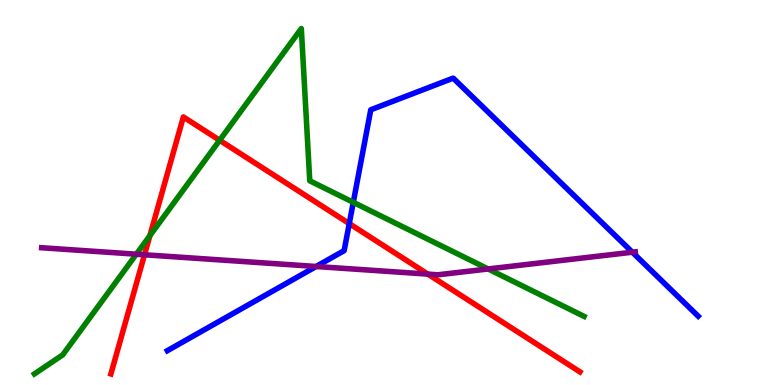[{'lines': ['blue', 'red'], 'intersections': [{'x': 4.51, 'y': 4.19}]}, {'lines': ['green', 'red'], 'intersections': [{'x': 1.93, 'y': 3.88}, {'x': 2.83, 'y': 6.36}]}, {'lines': ['purple', 'red'], 'intersections': [{'x': 1.86, 'y': 3.38}, {'x': 5.52, 'y': 2.88}]}, {'lines': ['blue', 'green'], 'intersections': [{'x': 4.56, 'y': 4.74}]}, {'lines': ['blue', 'purple'], 'intersections': [{'x': 4.08, 'y': 3.08}, {'x': 8.16, 'y': 3.45}]}, {'lines': ['green', 'purple'], 'intersections': [{'x': 1.76, 'y': 3.4}, {'x': 6.3, 'y': 3.01}]}]